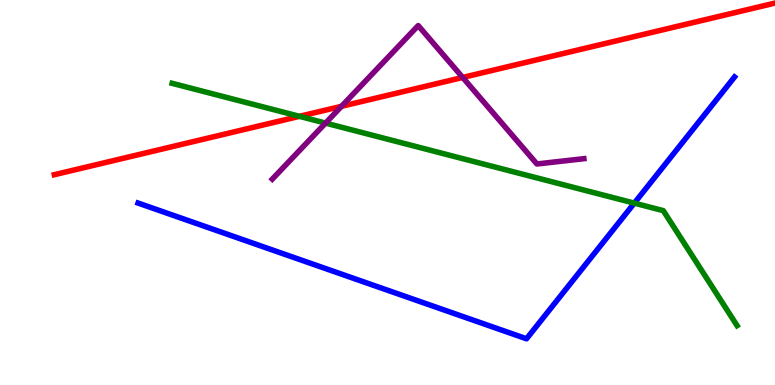[{'lines': ['blue', 'red'], 'intersections': []}, {'lines': ['green', 'red'], 'intersections': [{'x': 3.86, 'y': 6.98}]}, {'lines': ['purple', 'red'], 'intersections': [{'x': 4.41, 'y': 7.24}, {'x': 5.97, 'y': 7.99}]}, {'lines': ['blue', 'green'], 'intersections': [{'x': 8.18, 'y': 4.72}]}, {'lines': ['blue', 'purple'], 'intersections': []}, {'lines': ['green', 'purple'], 'intersections': [{'x': 4.2, 'y': 6.8}]}]